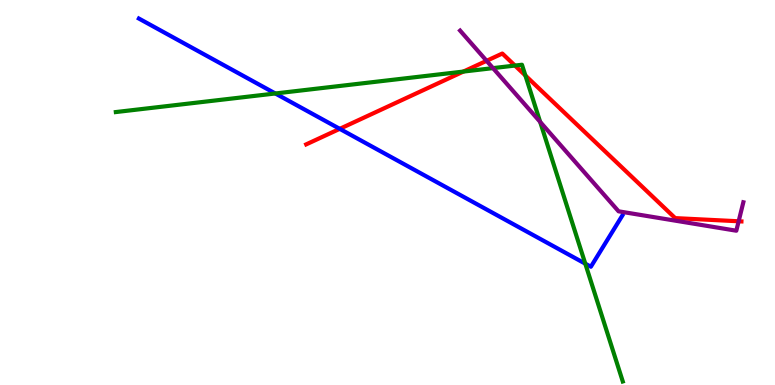[{'lines': ['blue', 'red'], 'intersections': [{'x': 4.38, 'y': 6.65}]}, {'lines': ['green', 'red'], 'intersections': [{'x': 5.98, 'y': 8.14}, {'x': 6.64, 'y': 8.3}, {'x': 6.78, 'y': 8.04}]}, {'lines': ['purple', 'red'], 'intersections': [{'x': 6.28, 'y': 8.42}, {'x': 9.53, 'y': 4.25}]}, {'lines': ['blue', 'green'], 'intersections': [{'x': 3.55, 'y': 7.57}, {'x': 7.55, 'y': 3.15}]}, {'lines': ['blue', 'purple'], 'intersections': []}, {'lines': ['green', 'purple'], 'intersections': [{'x': 6.36, 'y': 8.23}, {'x': 6.97, 'y': 6.83}]}]